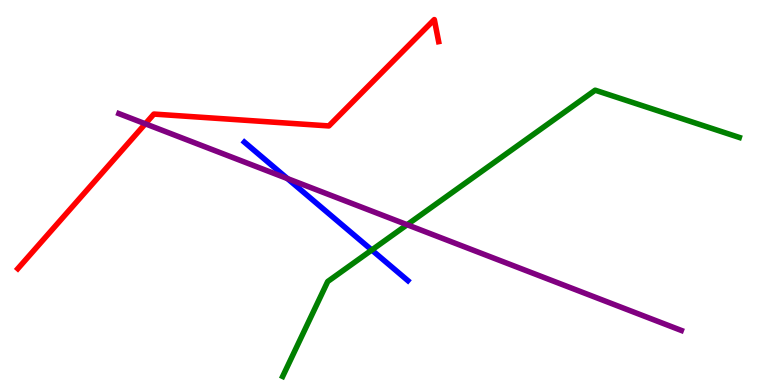[{'lines': ['blue', 'red'], 'intersections': []}, {'lines': ['green', 'red'], 'intersections': []}, {'lines': ['purple', 'red'], 'intersections': [{'x': 1.88, 'y': 6.78}]}, {'lines': ['blue', 'green'], 'intersections': [{'x': 4.8, 'y': 3.51}]}, {'lines': ['blue', 'purple'], 'intersections': [{'x': 3.71, 'y': 5.36}]}, {'lines': ['green', 'purple'], 'intersections': [{'x': 5.25, 'y': 4.16}]}]